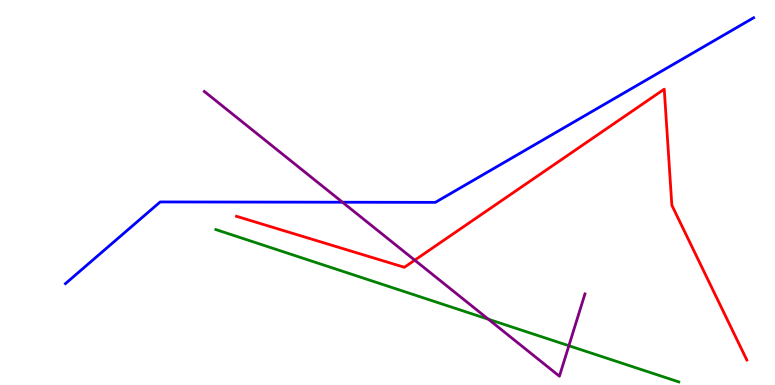[{'lines': ['blue', 'red'], 'intersections': []}, {'lines': ['green', 'red'], 'intersections': []}, {'lines': ['purple', 'red'], 'intersections': [{'x': 5.35, 'y': 3.24}]}, {'lines': ['blue', 'green'], 'intersections': []}, {'lines': ['blue', 'purple'], 'intersections': [{'x': 4.42, 'y': 4.75}]}, {'lines': ['green', 'purple'], 'intersections': [{'x': 6.3, 'y': 1.71}, {'x': 7.34, 'y': 1.02}]}]